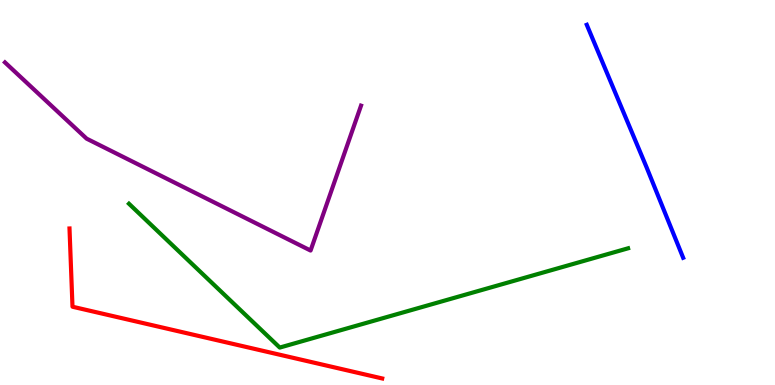[{'lines': ['blue', 'red'], 'intersections': []}, {'lines': ['green', 'red'], 'intersections': []}, {'lines': ['purple', 'red'], 'intersections': []}, {'lines': ['blue', 'green'], 'intersections': []}, {'lines': ['blue', 'purple'], 'intersections': []}, {'lines': ['green', 'purple'], 'intersections': []}]